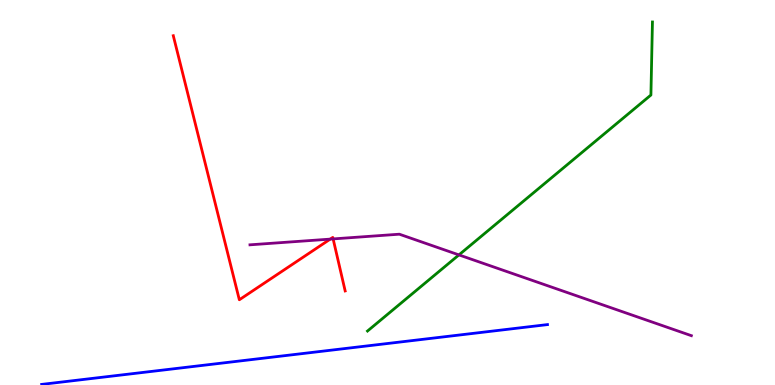[{'lines': ['blue', 'red'], 'intersections': []}, {'lines': ['green', 'red'], 'intersections': []}, {'lines': ['purple', 'red'], 'intersections': [{'x': 4.26, 'y': 3.79}, {'x': 4.3, 'y': 3.79}]}, {'lines': ['blue', 'green'], 'intersections': []}, {'lines': ['blue', 'purple'], 'intersections': []}, {'lines': ['green', 'purple'], 'intersections': [{'x': 5.92, 'y': 3.38}]}]